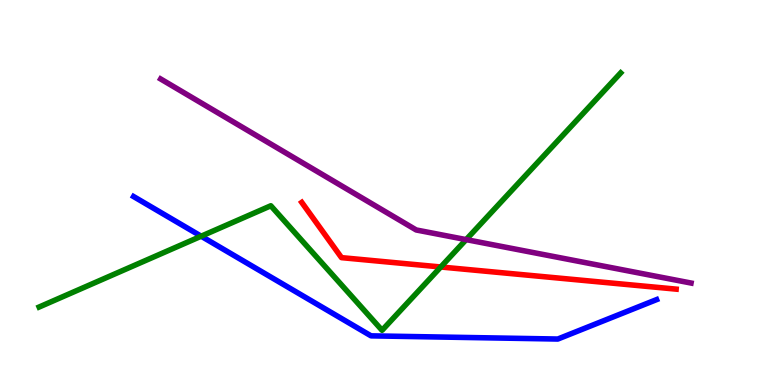[{'lines': ['blue', 'red'], 'intersections': []}, {'lines': ['green', 'red'], 'intersections': [{'x': 5.69, 'y': 3.07}]}, {'lines': ['purple', 'red'], 'intersections': []}, {'lines': ['blue', 'green'], 'intersections': [{'x': 2.6, 'y': 3.86}]}, {'lines': ['blue', 'purple'], 'intersections': []}, {'lines': ['green', 'purple'], 'intersections': [{'x': 6.01, 'y': 3.78}]}]